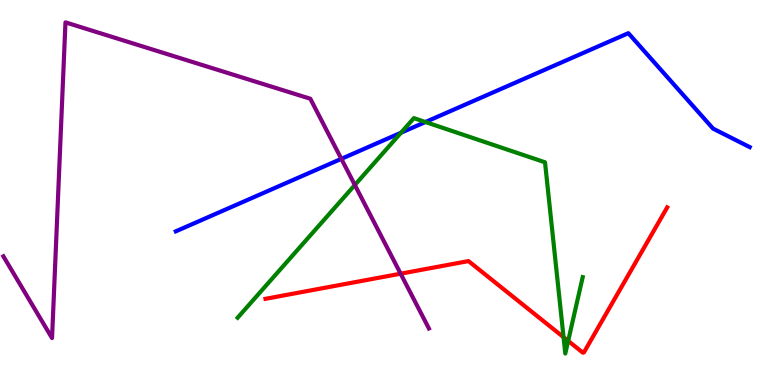[{'lines': ['blue', 'red'], 'intersections': []}, {'lines': ['green', 'red'], 'intersections': [{'x': 7.27, 'y': 1.24}, {'x': 7.33, 'y': 1.15}]}, {'lines': ['purple', 'red'], 'intersections': [{'x': 5.17, 'y': 2.89}]}, {'lines': ['blue', 'green'], 'intersections': [{'x': 5.17, 'y': 6.55}, {'x': 5.49, 'y': 6.83}]}, {'lines': ['blue', 'purple'], 'intersections': [{'x': 4.4, 'y': 5.87}]}, {'lines': ['green', 'purple'], 'intersections': [{'x': 4.58, 'y': 5.2}]}]